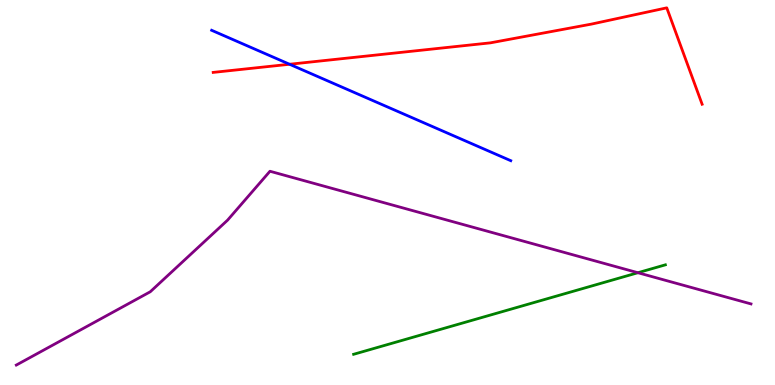[{'lines': ['blue', 'red'], 'intersections': [{'x': 3.74, 'y': 8.33}]}, {'lines': ['green', 'red'], 'intersections': []}, {'lines': ['purple', 'red'], 'intersections': []}, {'lines': ['blue', 'green'], 'intersections': []}, {'lines': ['blue', 'purple'], 'intersections': []}, {'lines': ['green', 'purple'], 'intersections': [{'x': 8.23, 'y': 2.92}]}]